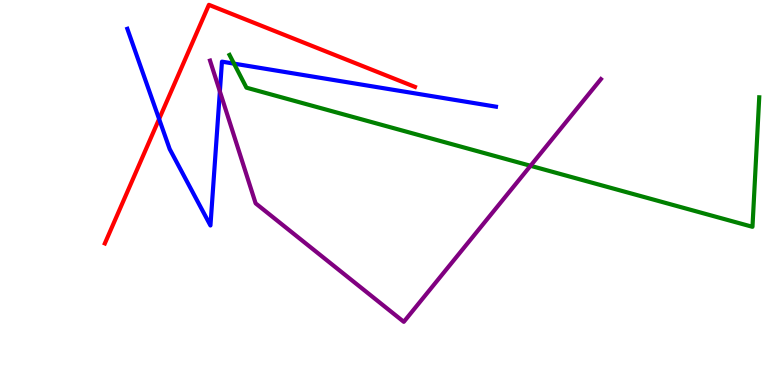[{'lines': ['blue', 'red'], 'intersections': [{'x': 2.05, 'y': 6.91}]}, {'lines': ['green', 'red'], 'intersections': []}, {'lines': ['purple', 'red'], 'intersections': []}, {'lines': ['blue', 'green'], 'intersections': [{'x': 3.02, 'y': 8.35}]}, {'lines': ['blue', 'purple'], 'intersections': [{'x': 2.84, 'y': 7.63}]}, {'lines': ['green', 'purple'], 'intersections': [{'x': 6.85, 'y': 5.69}]}]